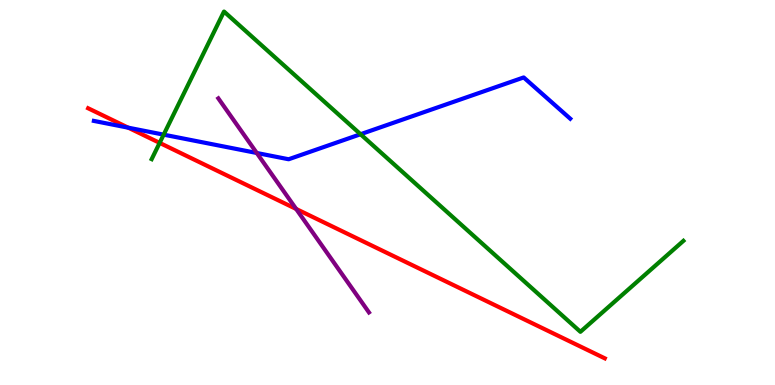[{'lines': ['blue', 'red'], 'intersections': [{'x': 1.65, 'y': 6.68}]}, {'lines': ['green', 'red'], 'intersections': [{'x': 2.06, 'y': 6.29}]}, {'lines': ['purple', 'red'], 'intersections': [{'x': 3.82, 'y': 4.57}]}, {'lines': ['blue', 'green'], 'intersections': [{'x': 2.11, 'y': 6.5}, {'x': 4.65, 'y': 6.51}]}, {'lines': ['blue', 'purple'], 'intersections': [{'x': 3.31, 'y': 6.03}]}, {'lines': ['green', 'purple'], 'intersections': []}]